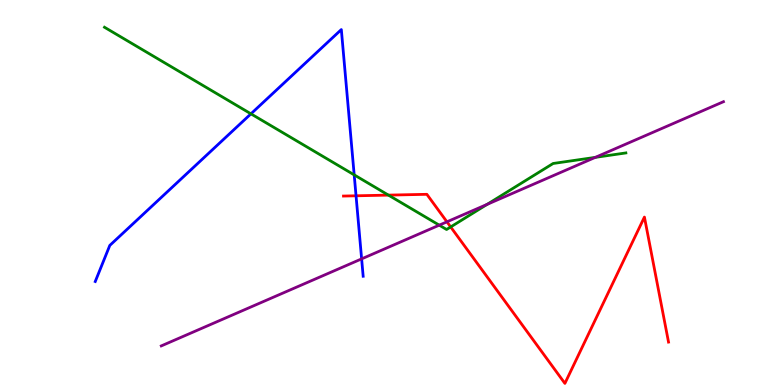[{'lines': ['blue', 'red'], 'intersections': [{'x': 4.59, 'y': 4.91}]}, {'lines': ['green', 'red'], 'intersections': [{'x': 5.01, 'y': 4.93}, {'x': 5.82, 'y': 4.11}]}, {'lines': ['purple', 'red'], 'intersections': [{'x': 5.77, 'y': 4.24}]}, {'lines': ['blue', 'green'], 'intersections': [{'x': 3.24, 'y': 7.04}, {'x': 4.57, 'y': 5.46}]}, {'lines': ['blue', 'purple'], 'intersections': [{'x': 4.67, 'y': 3.28}]}, {'lines': ['green', 'purple'], 'intersections': [{'x': 5.67, 'y': 4.15}, {'x': 6.29, 'y': 4.69}, {'x': 7.68, 'y': 5.91}]}]